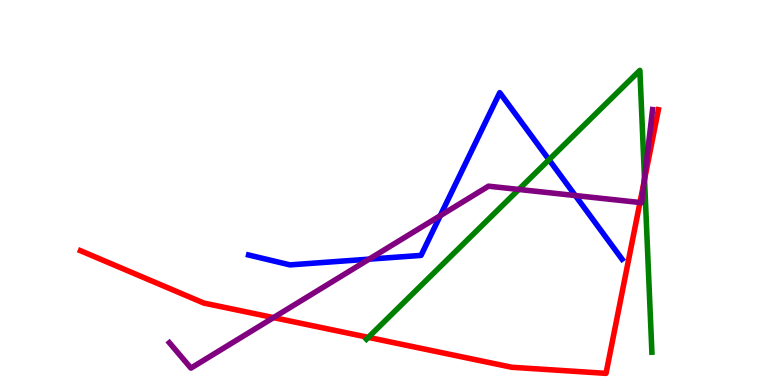[{'lines': ['blue', 'red'], 'intersections': []}, {'lines': ['green', 'red'], 'intersections': [{'x': 4.75, 'y': 1.24}, {'x': 8.32, 'y': 5.34}]}, {'lines': ['purple', 'red'], 'intersections': [{'x': 3.53, 'y': 1.75}, {'x': 8.26, 'y': 4.74}, {'x': 8.31, 'y': 5.29}]}, {'lines': ['blue', 'green'], 'intersections': [{'x': 7.08, 'y': 5.85}]}, {'lines': ['blue', 'purple'], 'intersections': [{'x': 4.76, 'y': 3.27}, {'x': 5.68, 'y': 4.4}, {'x': 7.42, 'y': 4.92}]}, {'lines': ['green', 'purple'], 'intersections': [{'x': 6.69, 'y': 5.08}, {'x': 8.32, 'y': 5.36}]}]